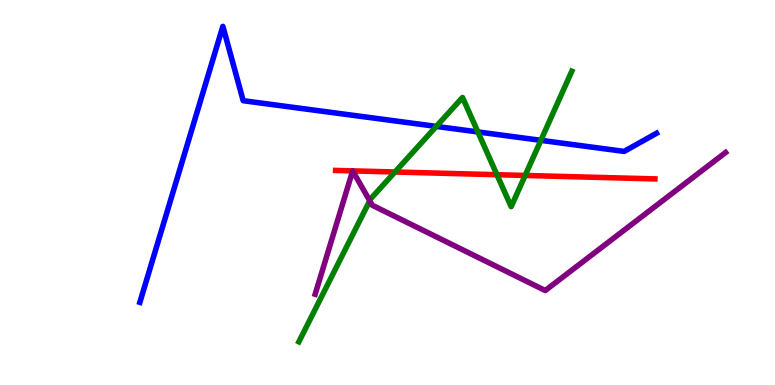[{'lines': ['blue', 'red'], 'intersections': []}, {'lines': ['green', 'red'], 'intersections': [{'x': 5.1, 'y': 5.53}, {'x': 6.41, 'y': 5.46}, {'x': 6.78, 'y': 5.44}]}, {'lines': ['purple', 'red'], 'intersections': [{'x': 4.55, 'y': 5.56}, {'x': 4.55, 'y': 5.56}]}, {'lines': ['blue', 'green'], 'intersections': [{'x': 5.63, 'y': 6.72}, {'x': 6.17, 'y': 6.57}, {'x': 6.98, 'y': 6.36}]}, {'lines': ['blue', 'purple'], 'intersections': []}, {'lines': ['green', 'purple'], 'intersections': [{'x': 4.77, 'y': 4.79}]}]